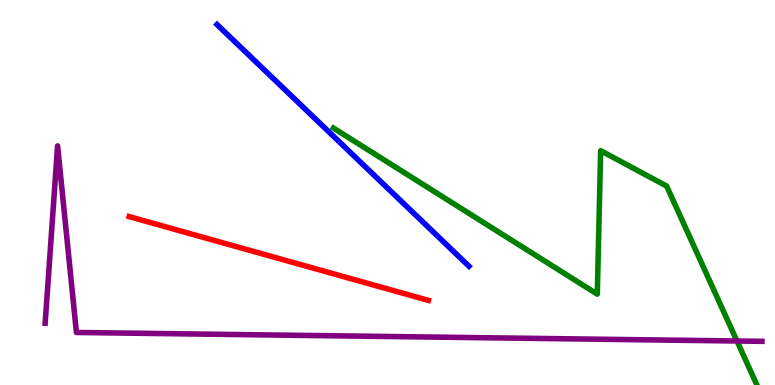[{'lines': ['blue', 'red'], 'intersections': []}, {'lines': ['green', 'red'], 'intersections': []}, {'lines': ['purple', 'red'], 'intersections': []}, {'lines': ['blue', 'green'], 'intersections': []}, {'lines': ['blue', 'purple'], 'intersections': []}, {'lines': ['green', 'purple'], 'intersections': [{'x': 9.51, 'y': 1.14}]}]